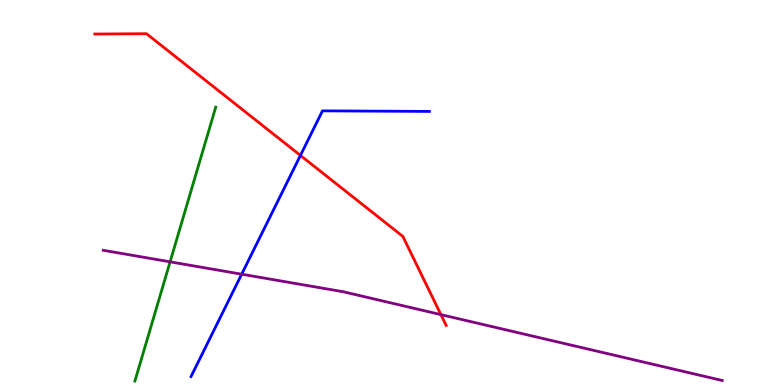[{'lines': ['blue', 'red'], 'intersections': [{'x': 3.88, 'y': 5.96}]}, {'lines': ['green', 'red'], 'intersections': []}, {'lines': ['purple', 'red'], 'intersections': [{'x': 5.69, 'y': 1.83}]}, {'lines': ['blue', 'green'], 'intersections': []}, {'lines': ['blue', 'purple'], 'intersections': [{'x': 3.12, 'y': 2.88}]}, {'lines': ['green', 'purple'], 'intersections': [{'x': 2.19, 'y': 3.2}]}]